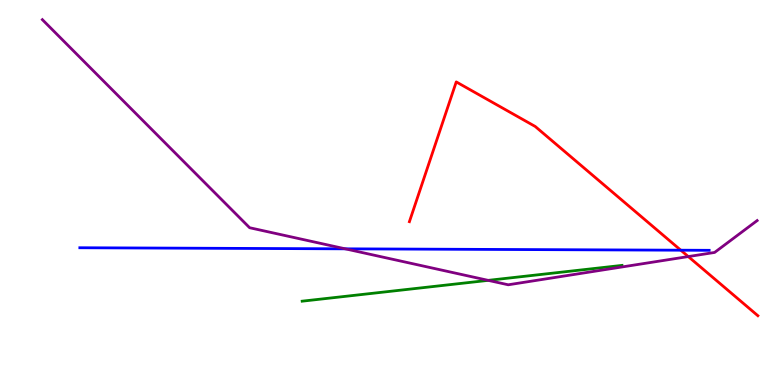[{'lines': ['blue', 'red'], 'intersections': [{'x': 8.78, 'y': 3.5}]}, {'lines': ['green', 'red'], 'intersections': []}, {'lines': ['purple', 'red'], 'intersections': [{'x': 8.88, 'y': 3.34}]}, {'lines': ['blue', 'green'], 'intersections': []}, {'lines': ['blue', 'purple'], 'intersections': [{'x': 4.46, 'y': 3.54}]}, {'lines': ['green', 'purple'], 'intersections': [{'x': 6.3, 'y': 2.72}]}]